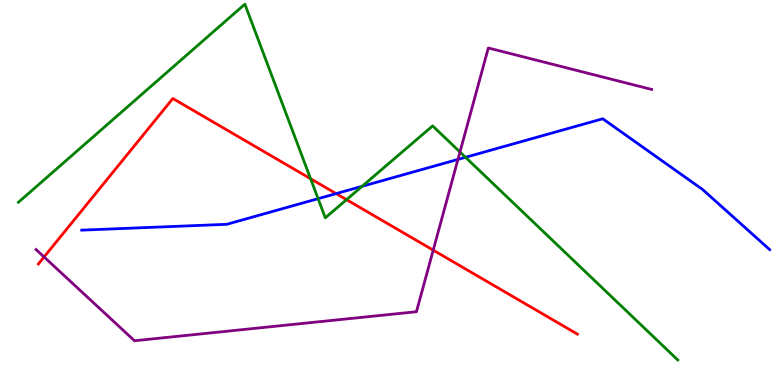[{'lines': ['blue', 'red'], 'intersections': [{'x': 4.34, 'y': 4.97}]}, {'lines': ['green', 'red'], 'intersections': [{'x': 4.01, 'y': 5.36}, {'x': 4.47, 'y': 4.81}]}, {'lines': ['purple', 'red'], 'intersections': [{'x': 0.569, 'y': 3.33}, {'x': 5.59, 'y': 3.5}]}, {'lines': ['blue', 'green'], 'intersections': [{'x': 4.1, 'y': 4.84}, {'x': 4.67, 'y': 5.16}, {'x': 6.01, 'y': 5.91}]}, {'lines': ['blue', 'purple'], 'intersections': [{'x': 5.91, 'y': 5.86}]}, {'lines': ['green', 'purple'], 'intersections': [{'x': 5.94, 'y': 6.05}]}]